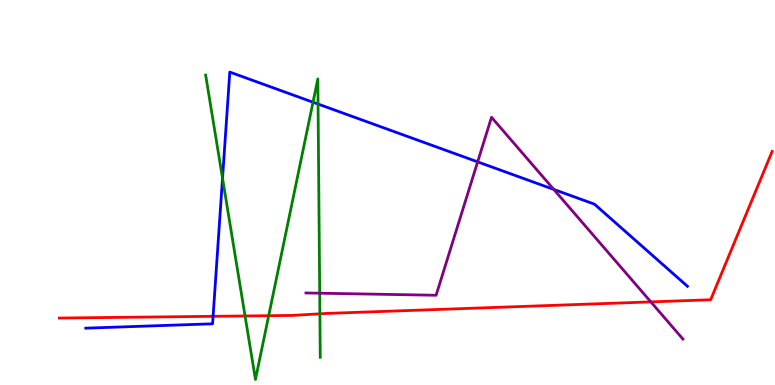[{'lines': ['blue', 'red'], 'intersections': [{'x': 2.75, 'y': 1.78}]}, {'lines': ['green', 'red'], 'intersections': [{'x': 3.16, 'y': 1.79}, {'x': 3.47, 'y': 1.8}, {'x': 4.13, 'y': 1.85}]}, {'lines': ['purple', 'red'], 'intersections': [{'x': 8.4, 'y': 2.16}]}, {'lines': ['blue', 'green'], 'intersections': [{'x': 2.87, 'y': 5.37}, {'x': 4.04, 'y': 7.35}, {'x': 4.1, 'y': 7.3}]}, {'lines': ['blue', 'purple'], 'intersections': [{'x': 6.16, 'y': 5.8}, {'x': 7.15, 'y': 5.08}]}, {'lines': ['green', 'purple'], 'intersections': [{'x': 4.13, 'y': 2.38}]}]